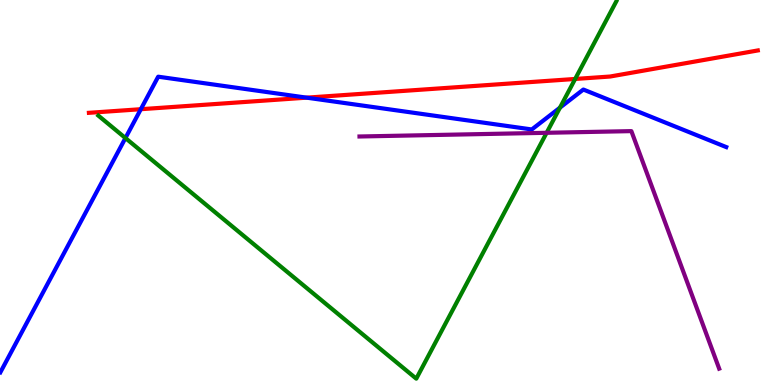[{'lines': ['blue', 'red'], 'intersections': [{'x': 1.82, 'y': 7.16}, {'x': 3.96, 'y': 7.46}]}, {'lines': ['green', 'red'], 'intersections': [{'x': 7.42, 'y': 7.95}]}, {'lines': ['purple', 'red'], 'intersections': []}, {'lines': ['blue', 'green'], 'intersections': [{'x': 1.62, 'y': 6.41}, {'x': 7.23, 'y': 7.2}]}, {'lines': ['blue', 'purple'], 'intersections': []}, {'lines': ['green', 'purple'], 'intersections': [{'x': 7.05, 'y': 6.55}]}]